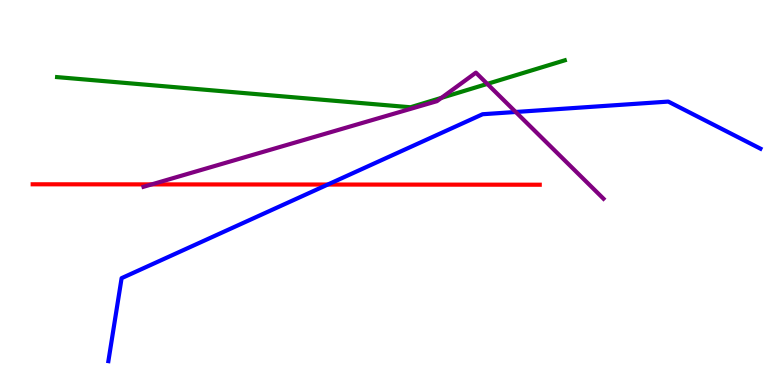[{'lines': ['blue', 'red'], 'intersections': [{'x': 4.23, 'y': 5.21}]}, {'lines': ['green', 'red'], 'intersections': []}, {'lines': ['purple', 'red'], 'intersections': [{'x': 1.96, 'y': 5.21}]}, {'lines': ['blue', 'green'], 'intersections': []}, {'lines': ['blue', 'purple'], 'intersections': [{'x': 6.65, 'y': 7.09}]}, {'lines': ['green', 'purple'], 'intersections': [{'x': 5.7, 'y': 7.46}, {'x': 6.29, 'y': 7.82}]}]